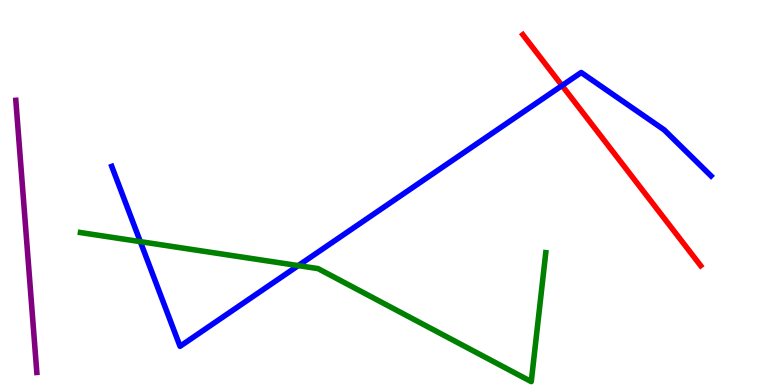[{'lines': ['blue', 'red'], 'intersections': [{'x': 7.25, 'y': 7.78}]}, {'lines': ['green', 'red'], 'intersections': []}, {'lines': ['purple', 'red'], 'intersections': []}, {'lines': ['blue', 'green'], 'intersections': [{'x': 1.81, 'y': 3.72}, {'x': 3.85, 'y': 3.1}]}, {'lines': ['blue', 'purple'], 'intersections': []}, {'lines': ['green', 'purple'], 'intersections': []}]